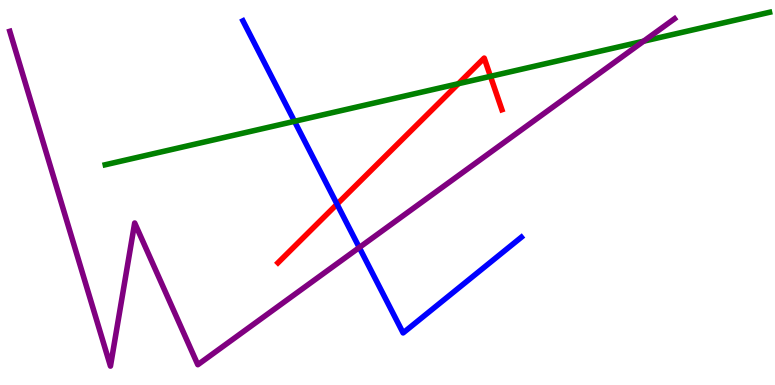[{'lines': ['blue', 'red'], 'intersections': [{'x': 4.35, 'y': 4.7}]}, {'lines': ['green', 'red'], 'intersections': [{'x': 5.91, 'y': 7.83}, {'x': 6.33, 'y': 8.02}]}, {'lines': ['purple', 'red'], 'intersections': []}, {'lines': ['blue', 'green'], 'intersections': [{'x': 3.8, 'y': 6.85}]}, {'lines': ['blue', 'purple'], 'intersections': [{'x': 4.64, 'y': 3.57}]}, {'lines': ['green', 'purple'], 'intersections': [{'x': 8.3, 'y': 8.93}]}]